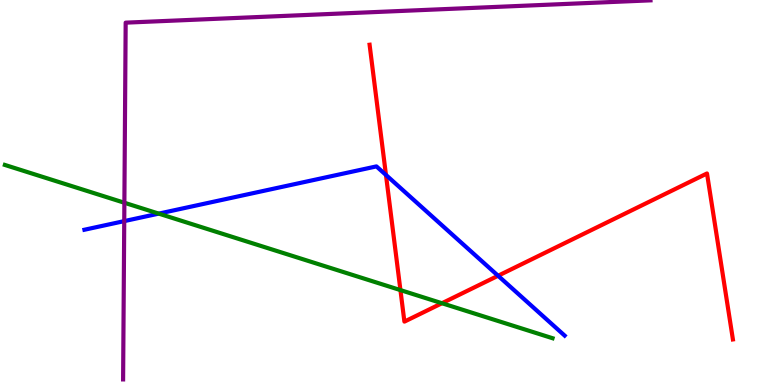[{'lines': ['blue', 'red'], 'intersections': [{'x': 4.98, 'y': 5.46}, {'x': 6.43, 'y': 2.84}]}, {'lines': ['green', 'red'], 'intersections': [{'x': 5.17, 'y': 2.47}, {'x': 5.7, 'y': 2.12}]}, {'lines': ['purple', 'red'], 'intersections': []}, {'lines': ['blue', 'green'], 'intersections': [{'x': 2.05, 'y': 4.45}]}, {'lines': ['blue', 'purple'], 'intersections': [{'x': 1.6, 'y': 4.26}]}, {'lines': ['green', 'purple'], 'intersections': [{'x': 1.6, 'y': 4.73}]}]